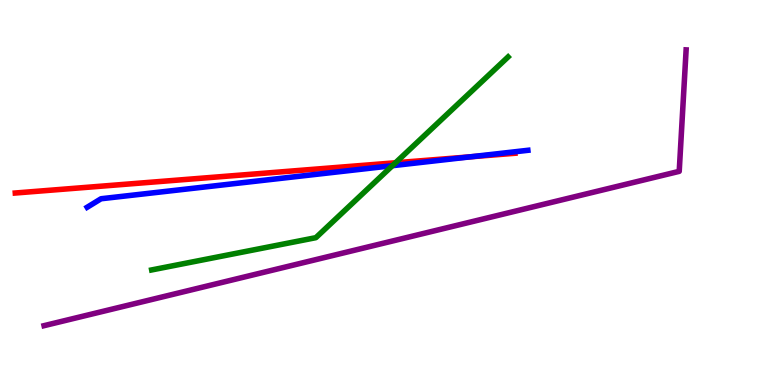[{'lines': ['blue', 'red'], 'intersections': [{'x': 6.07, 'y': 5.93}]}, {'lines': ['green', 'red'], 'intersections': [{'x': 5.1, 'y': 5.77}]}, {'lines': ['purple', 'red'], 'intersections': []}, {'lines': ['blue', 'green'], 'intersections': [{'x': 5.06, 'y': 5.7}]}, {'lines': ['blue', 'purple'], 'intersections': []}, {'lines': ['green', 'purple'], 'intersections': []}]